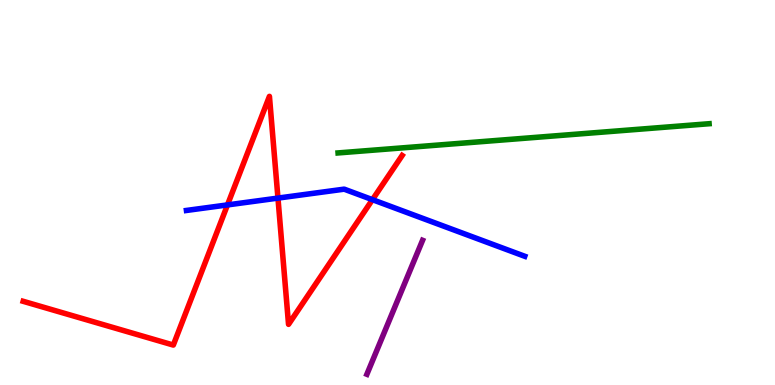[{'lines': ['blue', 'red'], 'intersections': [{'x': 2.94, 'y': 4.68}, {'x': 3.59, 'y': 4.85}, {'x': 4.81, 'y': 4.81}]}, {'lines': ['green', 'red'], 'intersections': []}, {'lines': ['purple', 'red'], 'intersections': []}, {'lines': ['blue', 'green'], 'intersections': []}, {'lines': ['blue', 'purple'], 'intersections': []}, {'lines': ['green', 'purple'], 'intersections': []}]